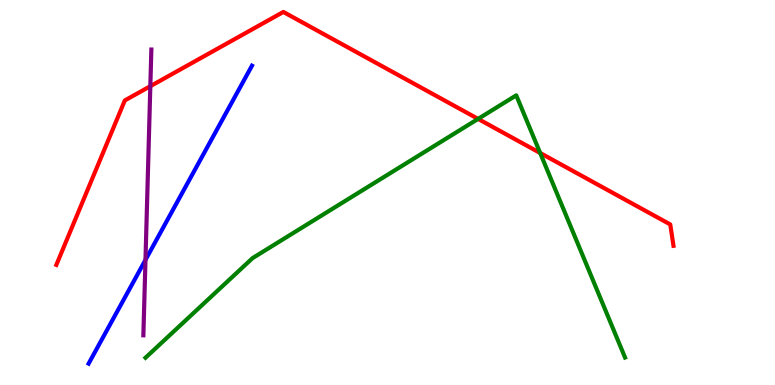[{'lines': ['blue', 'red'], 'intersections': []}, {'lines': ['green', 'red'], 'intersections': [{'x': 6.17, 'y': 6.91}, {'x': 6.97, 'y': 6.03}]}, {'lines': ['purple', 'red'], 'intersections': [{'x': 1.94, 'y': 7.76}]}, {'lines': ['blue', 'green'], 'intersections': []}, {'lines': ['blue', 'purple'], 'intersections': [{'x': 1.88, 'y': 3.25}]}, {'lines': ['green', 'purple'], 'intersections': []}]